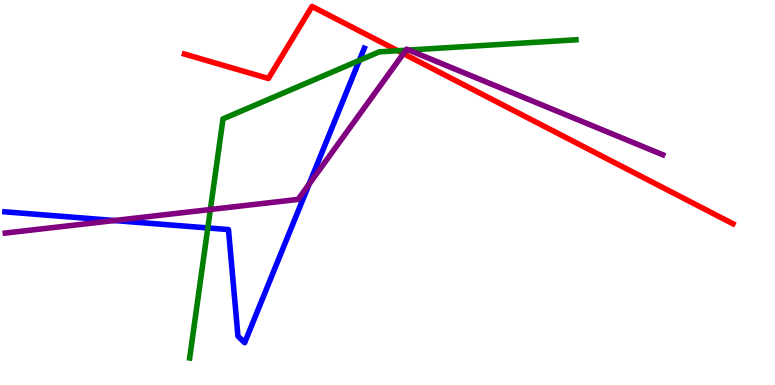[{'lines': ['blue', 'red'], 'intersections': []}, {'lines': ['green', 'red'], 'intersections': [{'x': 5.13, 'y': 8.68}]}, {'lines': ['purple', 'red'], 'intersections': [{'x': 5.21, 'y': 8.61}]}, {'lines': ['blue', 'green'], 'intersections': [{'x': 2.68, 'y': 4.08}, {'x': 4.64, 'y': 8.43}]}, {'lines': ['blue', 'purple'], 'intersections': [{'x': 1.48, 'y': 4.27}, {'x': 3.99, 'y': 5.22}]}, {'lines': ['green', 'purple'], 'intersections': [{'x': 2.71, 'y': 4.56}, {'x': 5.24, 'y': 8.7}, {'x': 5.27, 'y': 8.7}]}]